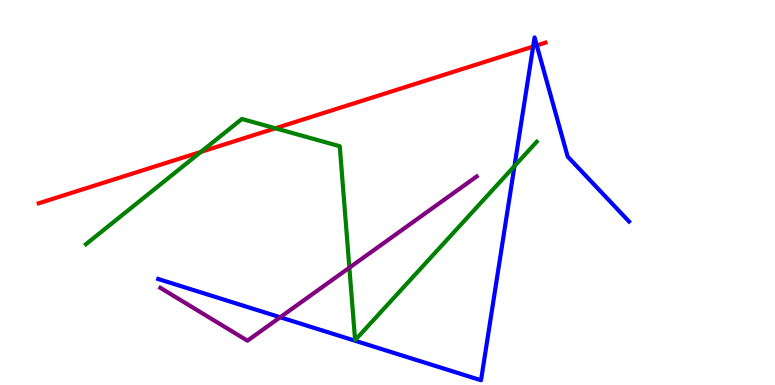[{'lines': ['blue', 'red'], 'intersections': [{'x': 6.88, 'y': 8.79}, {'x': 6.93, 'y': 8.82}]}, {'lines': ['green', 'red'], 'intersections': [{'x': 2.59, 'y': 6.05}, {'x': 3.55, 'y': 6.67}]}, {'lines': ['purple', 'red'], 'intersections': []}, {'lines': ['blue', 'green'], 'intersections': [{'x': 6.64, 'y': 5.69}]}, {'lines': ['blue', 'purple'], 'intersections': [{'x': 3.62, 'y': 1.76}]}, {'lines': ['green', 'purple'], 'intersections': [{'x': 4.51, 'y': 3.05}]}]